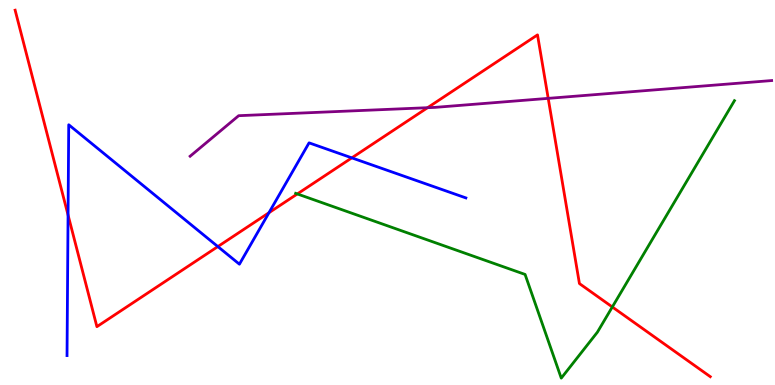[{'lines': ['blue', 'red'], 'intersections': [{'x': 0.878, 'y': 4.42}, {'x': 2.81, 'y': 3.6}, {'x': 3.47, 'y': 4.47}, {'x': 4.54, 'y': 5.9}]}, {'lines': ['green', 'red'], 'intersections': [{'x': 3.84, 'y': 4.96}, {'x': 7.9, 'y': 2.03}]}, {'lines': ['purple', 'red'], 'intersections': [{'x': 5.52, 'y': 7.2}, {'x': 7.07, 'y': 7.45}]}, {'lines': ['blue', 'green'], 'intersections': []}, {'lines': ['blue', 'purple'], 'intersections': []}, {'lines': ['green', 'purple'], 'intersections': []}]